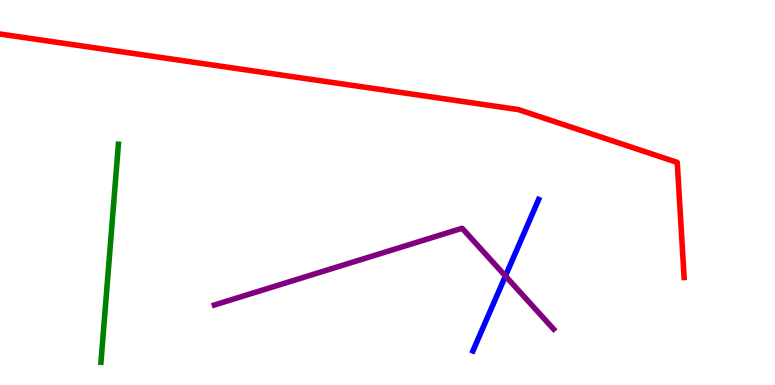[{'lines': ['blue', 'red'], 'intersections': []}, {'lines': ['green', 'red'], 'intersections': []}, {'lines': ['purple', 'red'], 'intersections': []}, {'lines': ['blue', 'green'], 'intersections': []}, {'lines': ['blue', 'purple'], 'intersections': [{'x': 6.52, 'y': 2.83}]}, {'lines': ['green', 'purple'], 'intersections': []}]